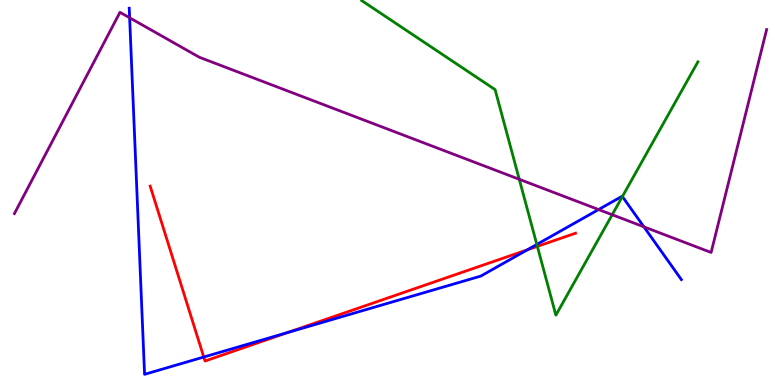[{'lines': ['blue', 'red'], 'intersections': [{'x': 2.63, 'y': 0.726}, {'x': 3.71, 'y': 1.36}, {'x': 6.8, 'y': 3.51}]}, {'lines': ['green', 'red'], 'intersections': [{'x': 6.93, 'y': 3.6}]}, {'lines': ['purple', 'red'], 'intersections': []}, {'lines': ['blue', 'green'], 'intersections': [{'x': 6.93, 'y': 3.65}, {'x': 8.03, 'y': 4.89}]}, {'lines': ['blue', 'purple'], 'intersections': [{'x': 1.67, 'y': 9.54}, {'x': 7.72, 'y': 4.56}, {'x': 8.31, 'y': 4.11}]}, {'lines': ['green', 'purple'], 'intersections': [{'x': 6.7, 'y': 5.34}, {'x': 7.9, 'y': 4.42}]}]